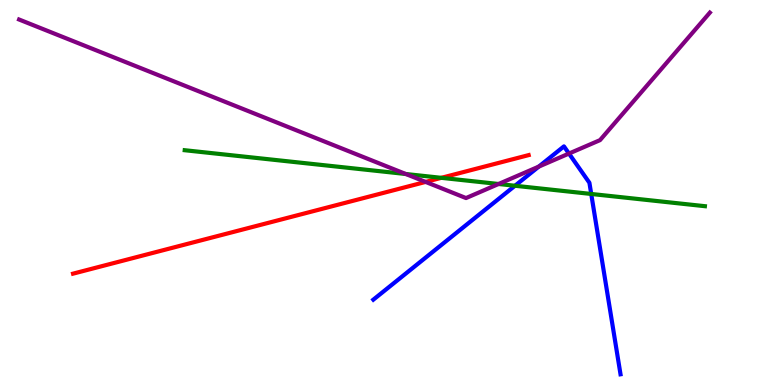[{'lines': ['blue', 'red'], 'intersections': []}, {'lines': ['green', 'red'], 'intersections': [{'x': 5.69, 'y': 5.38}]}, {'lines': ['purple', 'red'], 'intersections': [{'x': 5.49, 'y': 5.27}]}, {'lines': ['blue', 'green'], 'intersections': [{'x': 6.64, 'y': 5.18}, {'x': 7.63, 'y': 4.96}]}, {'lines': ['blue', 'purple'], 'intersections': [{'x': 6.95, 'y': 5.67}, {'x': 7.34, 'y': 6.01}]}, {'lines': ['green', 'purple'], 'intersections': [{'x': 5.24, 'y': 5.48}, {'x': 6.43, 'y': 5.22}]}]